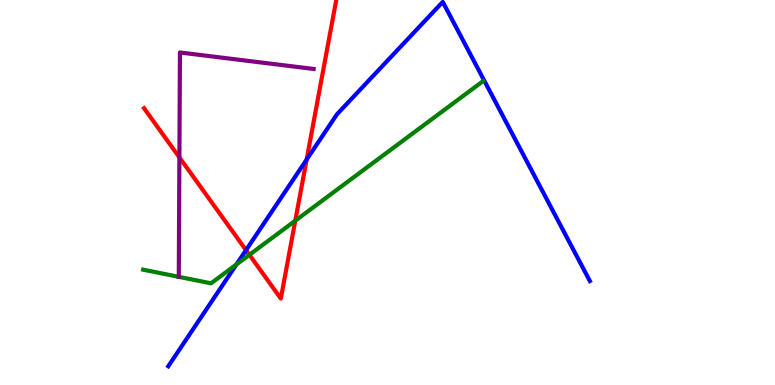[{'lines': ['blue', 'red'], 'intersections': [{'x': 3.17, 'y': 3.5}, {'x': 3.96, 'y': 5.85}]}, {'lines': ['green', 'red'], 'intersections': [{'x': 3.22, 'y': 3.38}, {'x': 3.81, 'y': 4.27}]}, {'lines': ['purple', 'red'], 'intersections': [{'x': 2.31, 'y': 5.91}]}, {'lines': ['blue', 'green'], 'intersections': [{'x': 3.05, 'y': 3.13}]}, {'lines': ['blue', 'purple'], 'intersections': []}, {'lines': ['green', 'purple'], 'intersections': []}]